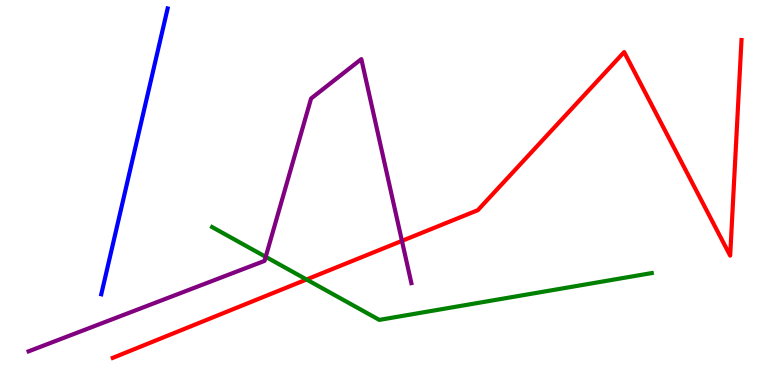[{'lines': ['blue', 'red'], 'intersections': []}, {'lines': ['green', 'red'], 'intersections': [{'x': 3.96, 'y': 2.74}]}, {'lines': ['purple', 'red'], 'intersections': [{'x': 5.19, 'y': 3.74}]}, {'lines': ['blue', 'green'], 'intersections': []}, {'lines': ['blue', 'purple'], 'intersections': []}, {'lines': ['green', 'purple'], 'intersections': [{'x': 3.43, 'y': 3.33}]}]